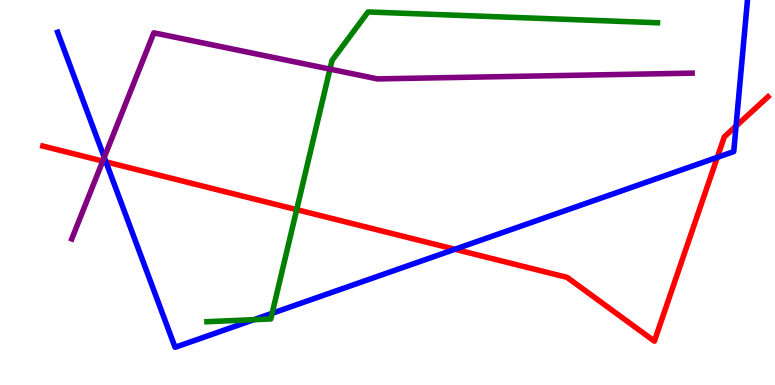[{'lines': ['blue', 'red'], 'intersections': [{'x': 1.37, 'y': 5.8}, {'x': 5.87, 'y': 3.53}, {'x': 9.26, 'y': 5.91}, {'x': 9.5, 'y': 6.73}]}, {'lines': ['green', 'red'], 'intersections': [{'x': 3.83, 'y': 4.55}]}, {'lines': ['purple', 'red'], 'intersections': [{'x': 1.33, 'y': 5.82}]}, {'lines': ['blue', 'green'], 'intersections': [{'x': 3.28, 'y': 1.7}, {'x': 3.51, 'y': 1.86}]}, {'lines': ['blue', 'purple'], 'intersections': [{'x': 1.35, 'y': 5.91}]}, {'lines': ['green', 'purple'], 'intersections': [{'x': 4.26, 'y': 8.2}]}]